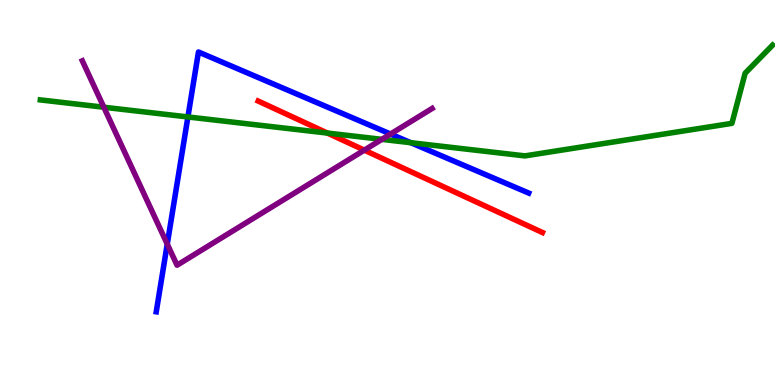[{'lines': ['blue', 'red'], 'intersections': []}, {'lines': ['green', 'red'], 'intersections': [{'x': 4.22, 'y': 6.54}]}, {'lines': ['purple', 'red'], 'intersections': [{'x': 4.7, 'y': 6.1}]}, {'lines': ['blue', 'green'], 'intersections': [{'x': 2.42, 'y': 6.96}, {'x': 5.3, 'y': 6.29}]}, {'lines': ['blue', 'purple'], 'intersections': [{'x': 2.16, 'y': 3.66}, {'x': 5.04, 'y': 6.52}]}, {'lines': ['green', 'purple'], 'intersections': [{'x': 1.34, 'y': 7.21}, {'x': 4.93, 'y': 6.38}]}]